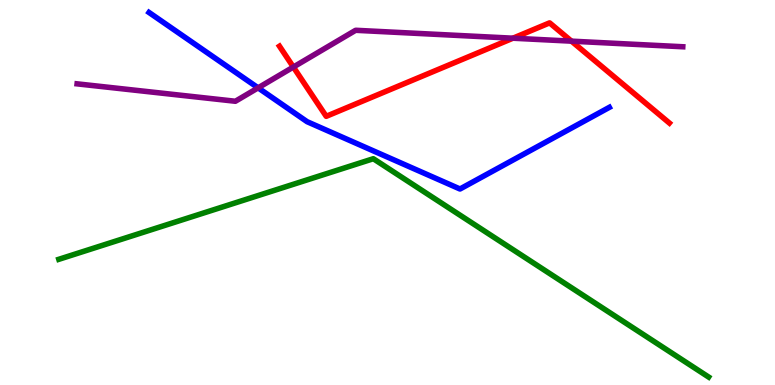[{'lines': ['blue', 'red'], 'intersections': []}, {'lines': ['green', 'red'], 'intersections': []}, {'lines': ['purple', 'red'], 'intersections': [{'x': 3.79, 'y': 8.26}, {'x': 6.62, 'y': 9.01}, {'x': 7.37, 'y': 8.93}]}, {'lines': ['blue', 'green'], 'intersections': []}, {'lines': ['blue', 'purple'], 'intersections': [{'x': 3.33, 'y': 7.72}]}, {'lines': ['green', 'purple'], 'intersections': []}]